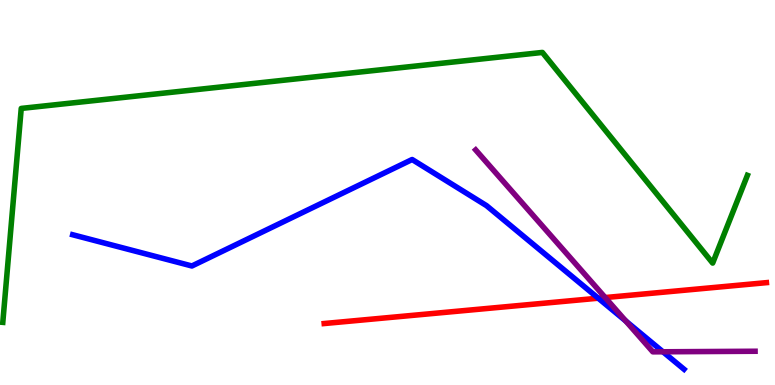[{'lines': ['blue', 'red'], 'intersections': [{'x': 7.72, 'y': 2.25}]}, {'lines': ['green', 'red'], 'intersections': []}, {'lines': ['purple', 'red'], 'intersections': [{'x': 7.81, 'y': 2.27}]}, {'lines': ['blue', 'green'], 'intersections': []}, {'lines': ['blue', 'purple'], 'intersections': [{'x': 8.07, 'y': 1.66}, {'x': 8.55, 'y': 0.863}]}, {'lines': ['green', 'purple'], 'intersections': []}]